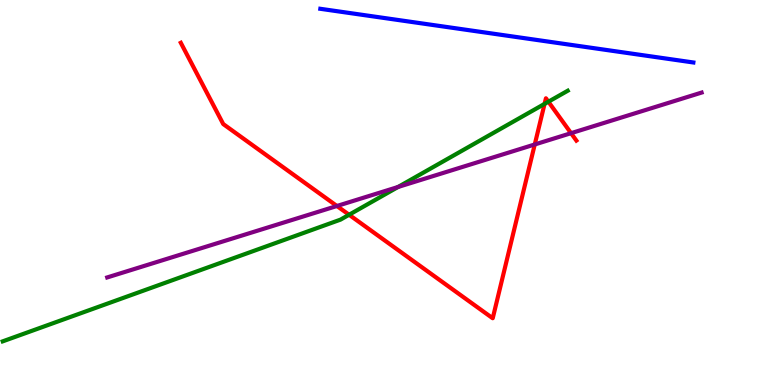[{'lines': ['blue', 'red'], 'intersections': []}, {'lines': ['green', 'red'], 'intersections': [{'x': 4.5, 'y': 4.42}, {'x': 7.03, 'y': 7.3}, {'x': 7.08, 'y': 7.36}]}, {'lines': ['purple', 'red'], 'intersections': [{'x': 4.35, 'y': 4.65}, {'x': 6.9, 'y': 6.25}, {'x': 7.37, 'y': 6.54}]}, {'lines': ['blue', 'green'], 'intersections': []}, {'lines': ['blue', 'purple'], 'intersections': []}, {'lines': ['green', 'purple'], 'intersections': [{'x': 5.14, 'y': 5.14}]}]